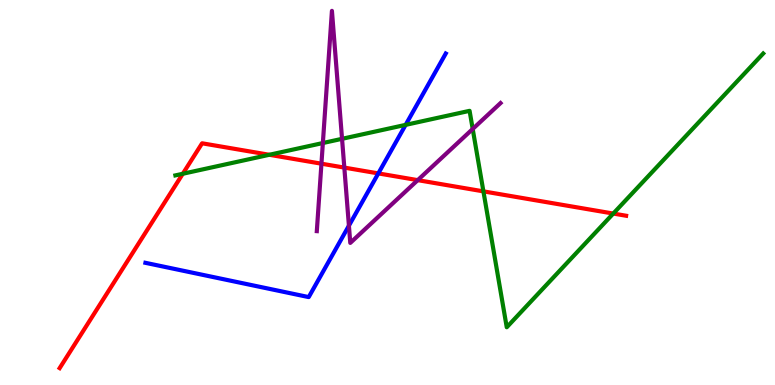[{'lines': ['blue', 'red'], 'intersections': [{'x': 4.88, 'y': 5.5}]}, {'lines': ['green', 'red'], 'intersections': [{'x': 2.36, 'y': 5.49}, {'x': 3.47, 'y': 5.98}, {'x': 6.24, 'y': 5.03}, {'x': 7.91, 'y': 4.45}]}, {'lines': ['purple', 'red'], 'intersections': [{'x': 4.15, 'y': 5.75}, {'x': 4.44, 'y': 5.65}, {'x': 5.39, 'y': 5.32}]}, {'lines': ['blue', 'green'], 'intersections': [{'x': 5.23, 'y': 6.76}]}, {'lines': ['blue', 'purple'], 'intersections': [{'x': 4.5, 'y': 4.14}]}, {'lines': ['green', 'purple'], 'intersections': [{'x': 4.17, 'y': 6.28}, {'x': 4.41, 'y': 6.39}, {'x': 6.1, 'y': 6.65}]}]